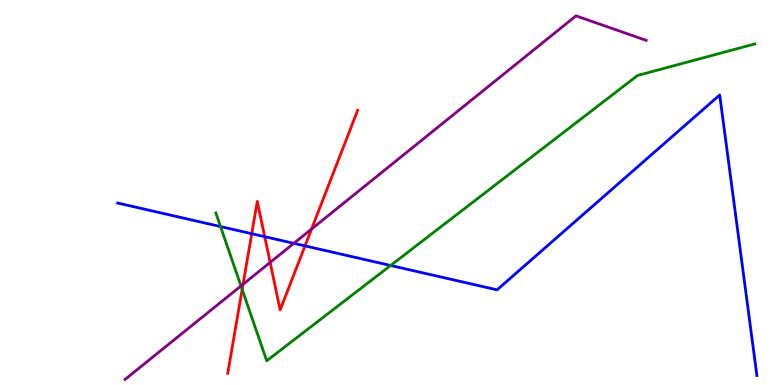[{'lines': ['blue', 'red'], 'intersections': [{'x': 3.25, 'y': 3.93}, {'x': 3.42, 'y': 3.85}, {'x': 3.94, 'y': 3.61}]}, {'lines': ['green', 'red'], 'intersections': [{'x': 3.12, 'y': 2.48}]}, {'lines': ['purple', 'red'], 'intersections': [{'x': 3.14, 'y': 2.62}, {'x': 3.49, 'y': 3.18}, {'x': 4.02, 'y': 4.05}]}, {'lines': ['blue', 'green'], 'intersections': [{'x': 2.85, 'y': 4.11}, {'x': 5.04, 'y': 3.1}]}, {'lines': ['blue', 'purple'], 'intersections': [{'x': 3.79, 'y': 3.68}]}, {'lines': ['green', 'purple'], 'intersections': [{'x': 3.11, 'y': 2.57}]}]